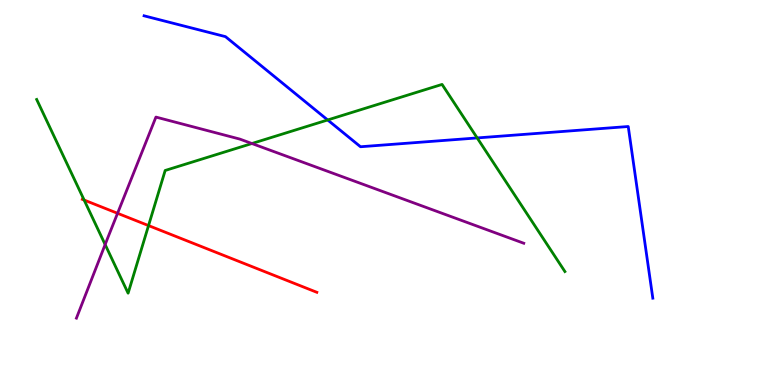[{'lines': ['blue', 'red'], 'intersections': []}, {'lines': ['green', 'red'], 'intersections': [{'x': 1.09, 'y': 4.8}, {'x': 1.92, 'y': 4.14}]}, {'lines': ['purple', 'red'], 'intersections': [{'x': 1.52, 'y': 4.46}]}, {'lines': ['blue', 'green'], 'intersections': [{'x': 4.23, 'y': 6.88}, {'x': 6.16, 'y': 6.42}]}, {'lines': ['blue', 'purple'], 'intersections': []}, {'lines': ['green', 'purple'], 'intersections': [{'x': 1.36, 'y': 3.65}, {'x': 3.25, 'y': 6.27}]}]